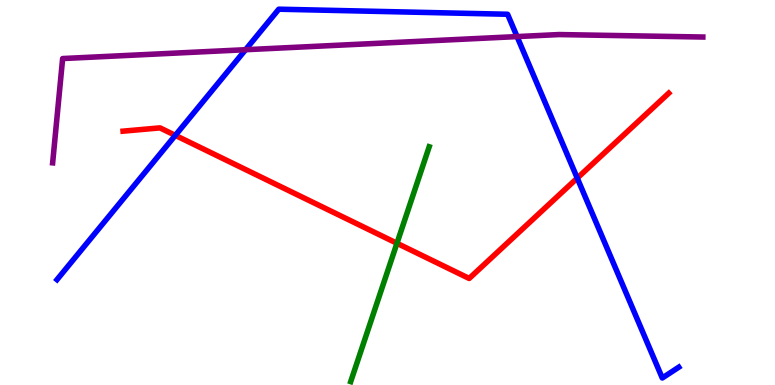[{'lines': ['blue', 'red'], 'intersections': [{'x': 2.26, 'y': 6.48}, {'x': 7.45, 'y': 5.37}]}, {'lines': ['green', 'red'], 'intersections': [{'x': 5.12, 'y': 3.68}]}, {'lines': ['purple', 'red'], 'intersections': []}, {'lines': ['blue', 'green'], 'intersections': []}, {'lines': ['blue', 'purple'], 'intersections': [{'x': 3.17, 'y': 8.71}, {'x': 6.67, 'y': 9.05}]}, {'lines': ['green', 'purple'], 'intersections': []}]